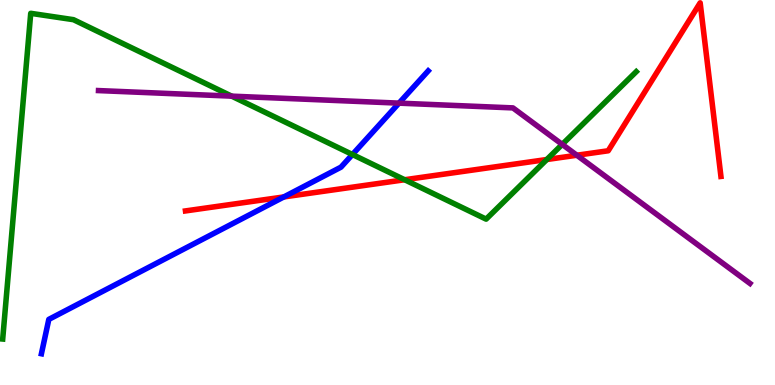[{'lines': ['blue', 'red'], 'intersections': [{'x': 3.66, 'y': 4.88}]}, {'lines': ['green', 'red'], 'intersections': [{'x': 5.22, 'y': 5.33}, {'x': 7.06, 'y': 5.86}]}, {'lines': ['purple', 'red'], 'intersections': [{'x': 7.44, 'y': 5.97}]}, {'lines': ['blue', 'green'], 'intersections': [{'x': 4.55, 'y': 5.99}]}, {'lines': ['blue', 'purple'], 'intersections': [{'x': 5.15, 'y': 7.32}]}, {'lines': ['green', 'purple'], 'intersections': [{'x': 2.99, 'y': 7.5}, {'x': 7.25, 'y': 6.25}]}]